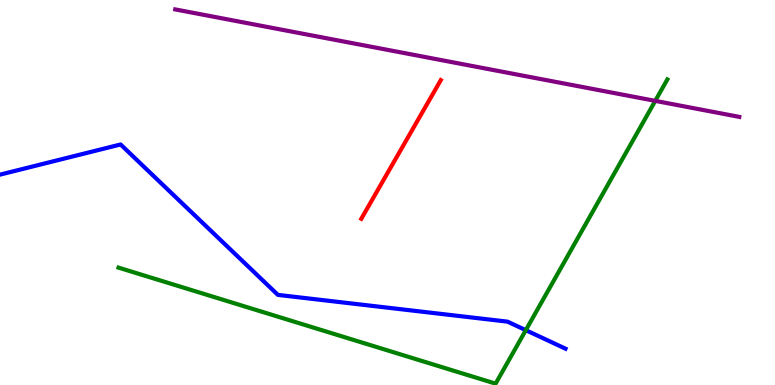[{'lines': ['blue', 'red'], 'intersections': []}, {'lines': ['green', 'red'], 'intersections': []}, {'lines': ['purple', 'red'], 'intersections': []}, {'lines': ['blue', 'green'], 'intersections': [{'x': 6.78, 'y': 1.42}]}, {'lines': ['blue', 'purple'], 'intersections': []}, {'lines': ['green', 'purple'], 'intersections': [{'x': 8.45, 'y': 7.38}]}]